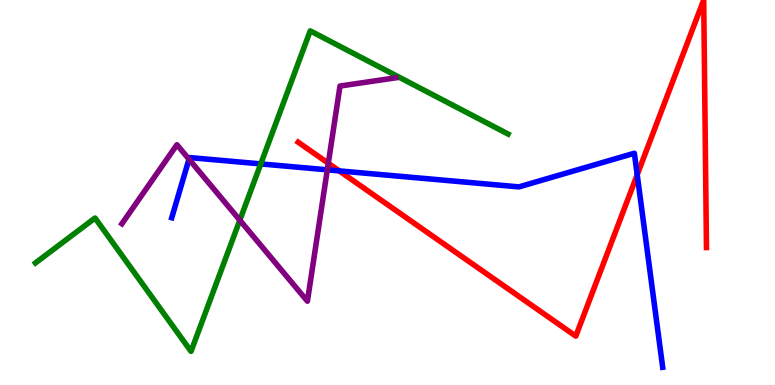[{'lines': ['blue', 'red'], 'intersections': [{'x': 4.38, 'y': 5.56}, {'x': 8.22, 'y': 5.46}]}, {'lines': ['green', 'red'], 'intersections': []}, {'lines': ['purple', 'red'], 'intersections': [{'x': 4.24, 'y': 5.76}]}, {'lines': ['blue', 'green'], 'intersections': [{'x': 3.36, 'y': 5.74}]}, {'lines': ['blue', 'purple'], 'intersections': [{'x': 2.44, 'y': 5.86}, {'x': 4.22, 'y': 5.59}]}, {'lines': ['green', 'purple'], 'intersections': [{'x': 3.09, 'y': 4.28}]}]